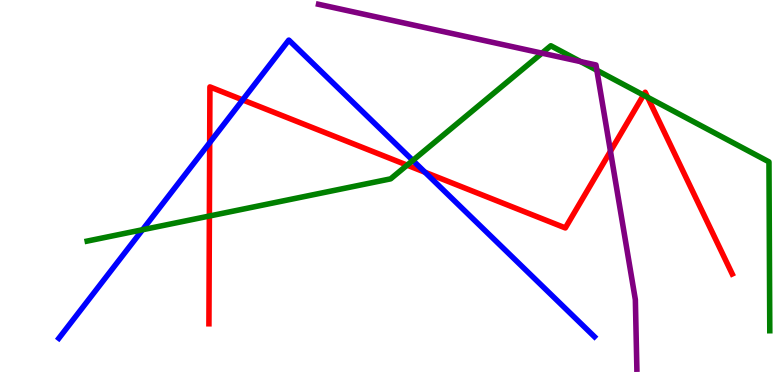[{'lines': ['blue', 'red'], 'intersections': [{'x': 2.71, 'y': 6.29}, {'x': 3.13, 'y': 7.41}, {'x': 5.48, 'y': 5.53}]}, {'lines': ['green', 'red'], 'intersections': [{'x': 2.7, 'y': 4.39}, {'x': 5.25, 'y': 5.71}, {'x': 8.3, 'y': 7.53}, {'x': 8.36, 'y': 7.47}]}, {'lines': ['purple', 'red'], 'intersections': [{'x': 7.88, 'y': 6.07}]}, {'lines': ['blue', 'green'], 'intersections': [{'x': 1.84, 'y': 4.03}, {'x': 5.33, 'y': 5.83}]}, {'lines': ['blue', 'purple'], 'intersections': []}, {'lines': ['green', 'purple'], 'intersections': [{'x': 6.99, 'y': 8.62}, {'x': 7.49, 'y': 8.4}, {'x': 7.7, 'y': 8.17}]}]